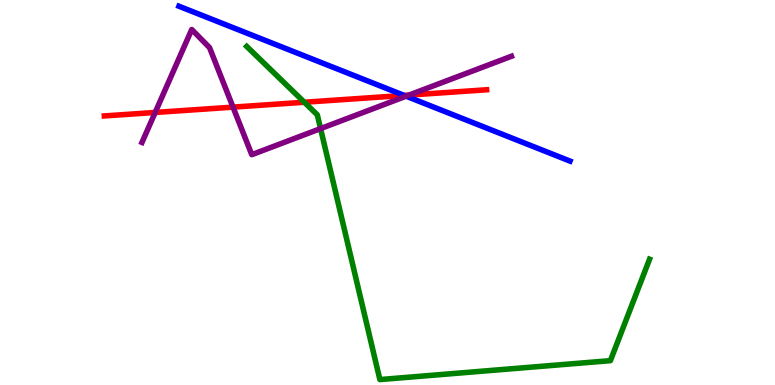[{'lines': ['blue', 'red'], 'intersections': [{'x': 5.22, 'y': 7.52}]}, {'lines': ['green', 'red'], 'intersections': [{'x': 3.93, 'y': 7.34}]}, {'lines': ['purple', 'red'], 'intersections': [{'x': 2.0, 'y': 7.08}, {'x': 3.01, 'y': 7.22}, {'x': 5.28, 'y': 7.53}]}, {'lines': ['blue', 'green'], 'intersections': []}, {'lines': ['blue', 'purple'], 'intersections': [{'x': 5.24, 'y': 7.5}]}, {'lines': ['green', 'purple'], 'intersections': [{'x': 4.14, 'y': 6.66}]}]